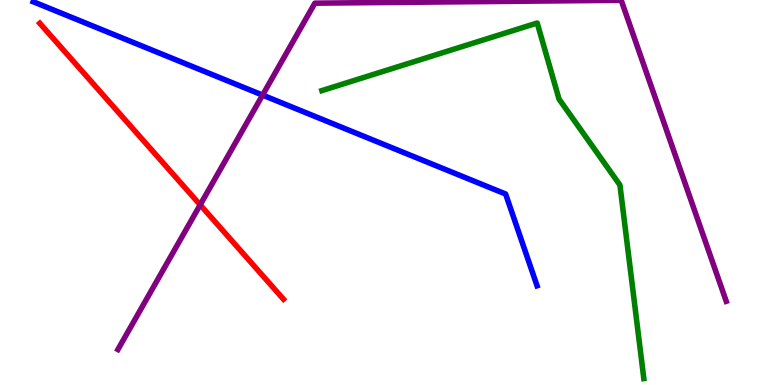[{'lines': ['blue', 'red'], 'intersections': []}, {'lines': ['green', 'red'], 'intersections': []}, {'lines': ['purple', 'red'], 'intersections': [{'x': 2.58, 'y': 4.68}]}, {'lines': ['blue', 'green'], 'intersections': []}, {'lines': ['blue', 'purple'], 'intersections': [{'x': 3.39, 'y': 7.53}]}, {'lines': ['green', 'purple'], 'intersections': []}]